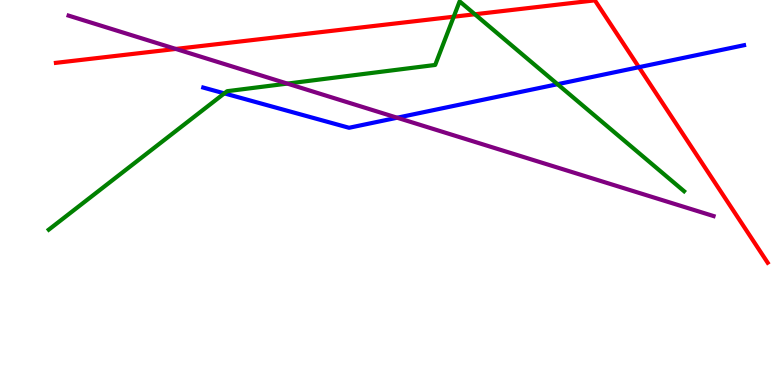[{'lines': ['blue', 'red'], 'intersections': [{'x': 8.24, 'y': 8.25}]}, {'lines': ['green', 'red'], 'intersections': [{'x': 5.85, 'y': 9.57}, {'x': 6.13, 'y': 9.63}]}, {'lines': ['purple', 'red'], 'intersections': [{'x': 2.27, 'y': 8.73}]}, {'lines': ['blue', 'green'], 'intersections': [{'x': 2.89, 'y': 7.57}, {'x': 7.19, 'y': 7.81}]}, {'lines': ['blue', 'purple'], 'intersections': [{'x': 5.12, 'y': 6.94}]}, {'lines': ['green', 'purple'], 'intersections': [{'x': 3.71, 'y': 7.83}]}]